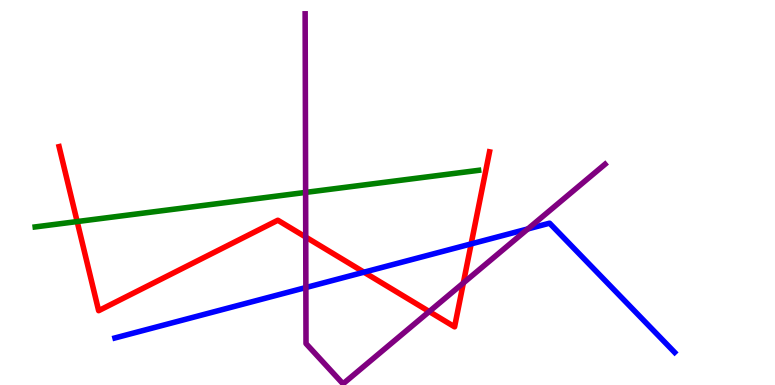[{'lines': ['blue', 'red'], 'intersections': [{'x': 4.7, 'y': 2.93}, {'x': 6.08, 'y': 3.67}]}, {'lines': ['green', 'red'], 'intersections': [{'x': 0.996, 'y': 4.25}]}, {'lines': ['purple', 'red'], 'intersections': [{'x': 3.94, 'y': 3.84}, {'x': 5.54, 'y': 1.91}, {'x': 5.98, 'y': 2.65}]}, {'lines': ['blue', 'green'], 'intersections': []}, {'lines': ['blue', 'purple'], 'intersections': [{'x': 3.95, 'y': 2.53}, {'x': 6.81, 'y': 4.05}]}, {'lines': ['green', 'purple'], 'intersections': [{'x': 3.94, 'y': 5.0}]}]